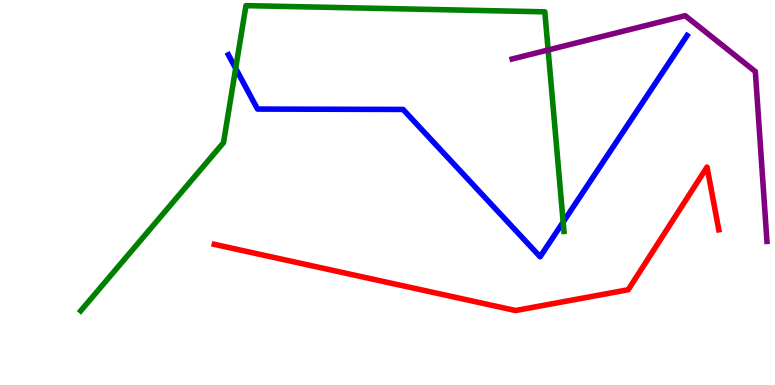[{'lines': ['blue', 'red'], 'intersections': []}, {'lines': ['green', 'red'], 'intersections': []}, {'lines': ['purple', 'red'], 'intersections': []}, {'lines': ['blue', 'green'], 'intersections': [{'x': 3.04, 'y': 8.22}, {'x': 7.27, 'y': 4.23}]}, {'lines': ['blue', 'purple'], 'intersections': []}, {'lines': ['green', 'purple'], 'intersections': [{'x': 7.07, 'y': 8.7}]}]